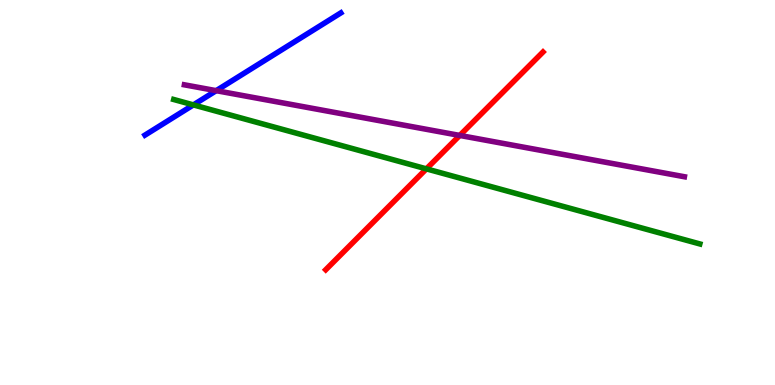[{'lines': ['blue', 'red'], 'intersections': []}, {'lines': ['green', 'red'], 'intersections': [{'x': 5.5, 'y': 5.61}]}, {'lines': ['purple', 'red'], 'intersections': [{'x': 5.93, 'y': 6.48}]}, {'lines': ['blue', 'green'], 'intersections': [{'x': 2.5, 'y': 7.28}]}, {'lines': ['blue', 'purple'], 'intersections': [{'x': 2.79, 'y': 7.65}]}, {'lines': ['green', 'purple'], 'intersections': []}]